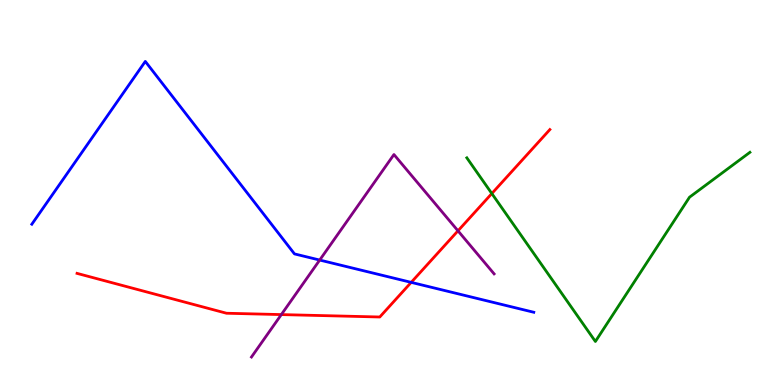[{'lines': ['blue', 'red'], 'intersections': [{'x': 5.31, 'y': 2.67}]}, {'lines': ['green', 'red'], 'intersections': [{'x': 6.35, 'y': 4.97}]}, {'lines': ['purple', 'red'], 'intersections': [{'x': 3.63, 'y': 1.83}, {'x': 5.91, 'y': 4.0}]}, {'lines': ['blue', 'green'], 'intersections': []}, {'lines': ['blue', 'purple'], 'intersections': [{'x': 4.13, 'y': 3.25}]}, {'lines': ['green', 'purple'], 'intersections': []}]